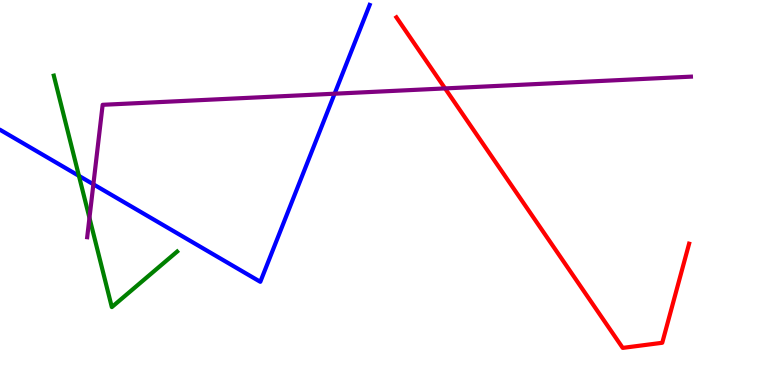[{'lines': ['blue', 'red'], 'intersections': []}, {'lines': ['green', 'red'], 'intersections': []}, {'lines': ['purple', 'red'], 'intersections': [{'x': 5.74, 'y': 7.7}]}, {'lines': ['blue', 'green'], 'intersections': [{'x': 1.02, 'y': 5.43}]}, {'lines': ['blue', 'purple'], 'intersections': [{'x': 1.2, 'y': 5.21}, {'x': 4.32, 'y': 7.57}]}, {'lines': ['green', 'purple'], 'intersections': [{'x': 1.15, 'y': 4.34}]}]